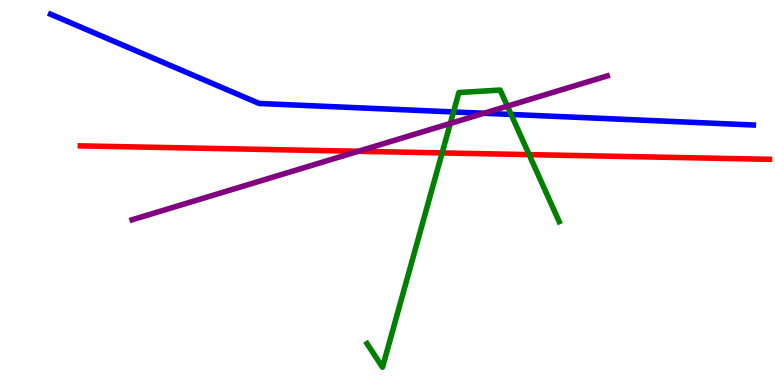[{'lines': ['blue', 'red'], 'intersections': []}, {'lines': ['green', 'red'], 'intersections': [{'x': 5.7, 'y': 6.03}, {'x': 6.83, 'y': 5.98}]}, {'lines': ['purple', 'red'], 'intersections': [{'x': 4.62, 'y': 6.07}]}, {'lines': ['blue', 'green'], 'intersections': [{'x': 5.85, 'y': 7.09}, {'x': 6.59, 'y': 7.03}]}, {'lines': ['blue', 'purple'], 'intersections': [{'x': 6.24, 'y': 7.06}]}, {'lines': ['green', 'purple'], 'intersections': [{'x': 5.81, 'y': 6.79}, {'x': 6.55, 'y': 7.24}]}]